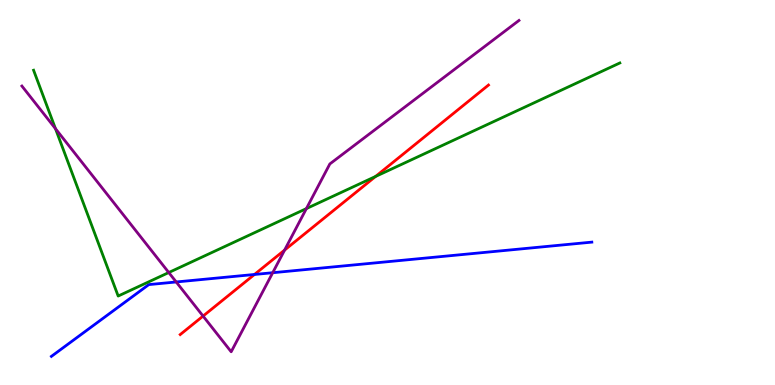[{'lines': ['blue', 'red'], 'intersections': [{'x': 3.28, 'y': 2.87}]}, {'lines': ['green', 'red'], 'intersections': [{'x': 4.85, 'y': 5.42}]}, {'lines': ['purple', 'red'], 'intersections': [{'x': 2.62, 'y': 1.79}, {'x': 3.67, 'y': 3.5}]}, {'lines': ['blue', 'green'], 'intersections': []}, {'lines': ['blue', 'purple'], 'intersections': [{'x': 2.27, 'y': 2.68}, {'x': 3.52, 'y': 2.92}]}, {'lines': ['green', 'purple'], 'intersections': [{'x': 0.716, 'y': 6.66}, {'x': 2.18, 'y': 2.92}, {'x': 3.95, 'y': 4.58}]}]